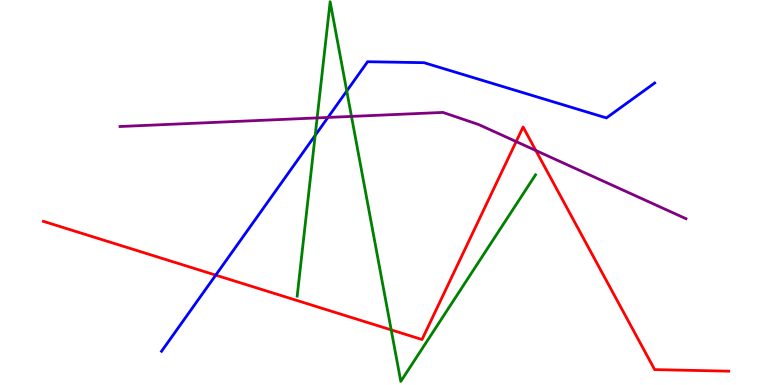[{'lines': ['blue', 'red'], 'intersections': [{'x': 2.78, 'y': 2.85}]}, {'lines': ['green', 'red'], 'intersections': [{'x': 5.05, 'y': 1.43}]}, {'lines': ['purple', 'red'], 'intersections': [{'x': 6.66, 'y': 6.32}, {'x': 6.91, 'y': 6.09}]}, {'lines': ['blue', 'green'], 'intersections': [{'x': 4.07, 'y': 6.48}, {'x': 4.47, 'y': 7.64}]}, {'lines': ['blue', 'purple'], 'intersections': [{'x': 4.23, 'y': 6.95}]}, {'lines': ['green', 'purple'], 'intersections': [{'x': 4.09, 'y': 6.94}, {'x': 4.54, 'y': 6.98}]}]